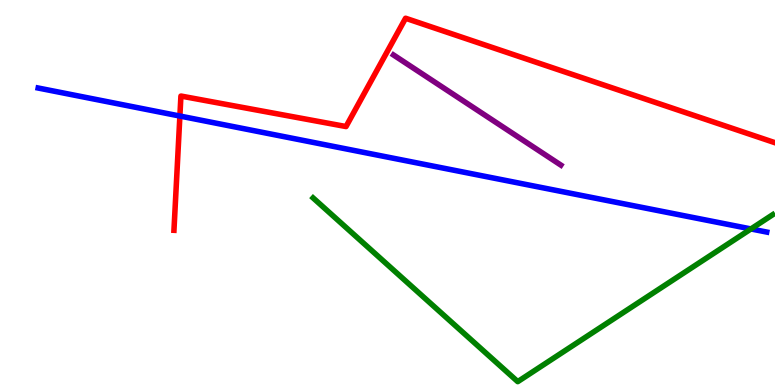[{'lines': ['blue', 'red'], 'intersections': [{'x': 2.32, 'y': 6.99}]}, {'lines': ['green', 'red'], 'intersections': []}, {'lines': ['purple', 'red'], 'intersections': []}, {'lines': ['blue', 'green'], 'intersections': [{'x': 9.69, 'y': 4.05}]}, {'lines': ['blue', 'purple'], 'intersections': []}, {'lines': ['green', 'purple'], 'intersections': []}]